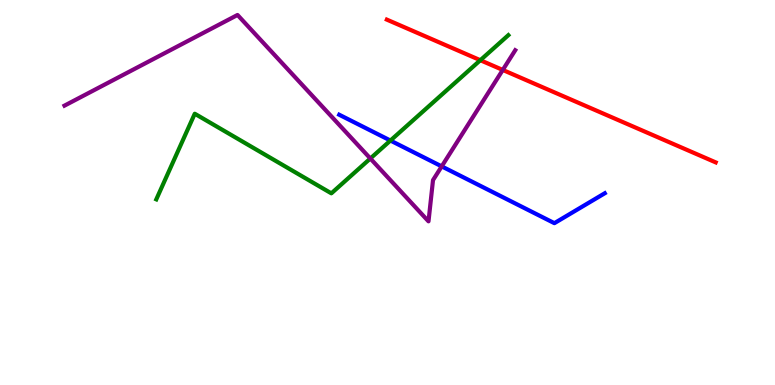[{'lines': ['blue', 'red'], 'intersections': []}, {'lines': ['green', 'red'], 'intersections': [{'x': 6.2, 'y': 8.44}]}, {'lines': ['purple', 'red'], 'intersections': [{'x': 6.49, 'y': 8.18}]}, {'lines': ['blue', 'green'], 'intersections': [{'x': 5.04, 'y': 6.35}]}, {'lines': ['blue', 'purple'], 'intersections': [{'x': 5.7, 'y': 5.68}]}, {'lines': ['green', 'purple'], 'intersections': [{'x': 4.78, 'y': 5.88}]}]